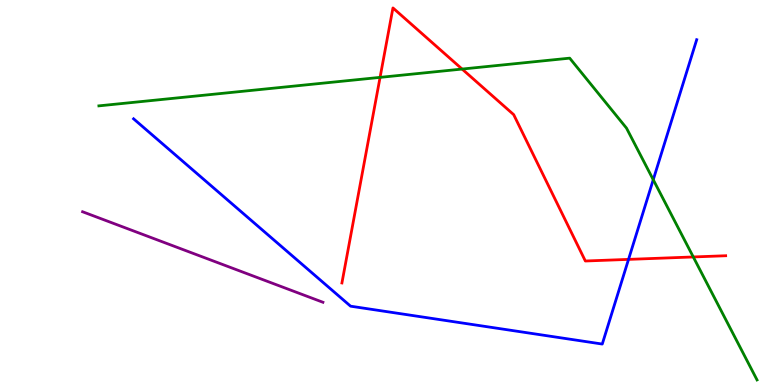[{'lines': ['blue', 'red'], 'intersections': [{'x': 8.11, 'y': 3.26}]}, {'lines': ['green', 'red'], 'intersections': [{'x': 4.9, 'y': 7.99}, {'x': 5.96, 'y': 8.21}, {'x': 8.95, 'y': 3.33}]}, {'lines': ['purple', 'red'], 'intersections': []}, {'lines': ['blue', 'green'], 'intersections': [{'x': 8.43, 'y': 5.33}]}, {'lines': ['blue', 'purple'], 'intersections': []}, {'lines': ['green', 'purple'], 'intersections': []}]